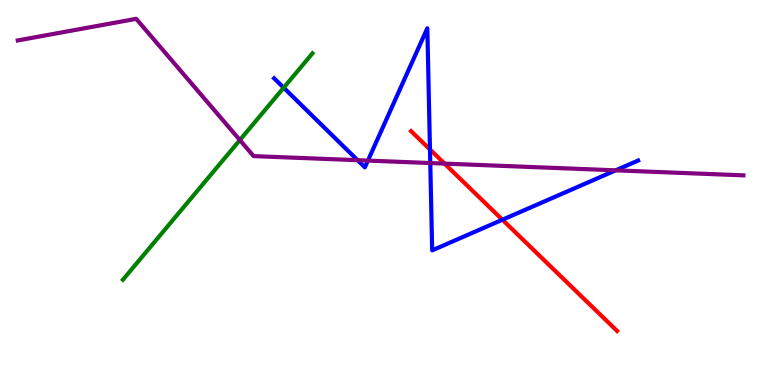[{'lines': ['blue', 'red'], 'intersections': [{'x': 5.55, 'y': 6.12}, {'x': 6.48, 'y': 4.29}]}, {'lines': ['green', 'red'], 'intersections': []}, {'lines': ['purple', 'red'], 'intersections': [{'x': 5.74, 'y': 5.75}]}, {'lines': ['blue', 'green'], 'intersections': [{'x': 3.66, 'y': 7.72}]}, {'lines': ['blue', 'purple'], 'intersections': [{'x': 4.61, 'y': 5.84}, {'x': 4.75, 'y': 5.83}, {'x': 5.55, 'y': 5.76}, {'x': 7.94, 'y': 5.58}]}, {'lines': ['green', 'purple'], 'intersections': [{'x': 3.09, 'y': 6.36}]}]